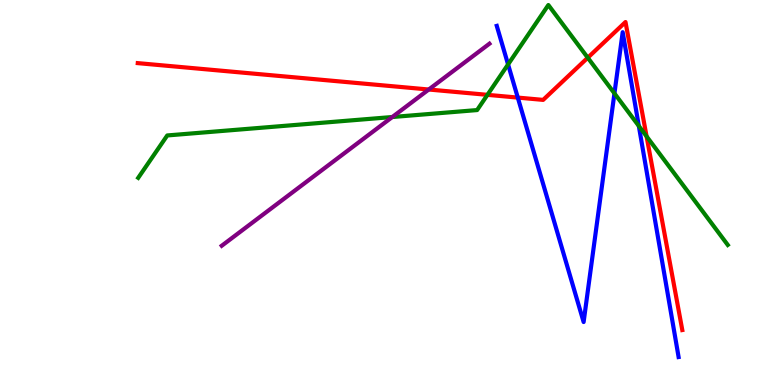[{'lines': ['blue', 'red'], 'intersections': [{'x': 6.68, 'y': 7.47}]}, {'lines': ['green', 'red'], 'intersections': [{'x': 6.29, 'y': 7.54}, {'x': 7.58, 'y': 8.5}, {'x': 8.34, 'y': 6.46}]}, {'lines': ['purple', 'red'], 'intersections': [{'x': 5.53, 'y': 7.67}]}, {'lines': ['blue', 'green'], 'intersections': [{'x': 6.56, 'y': 8.33}, {'x': 7.93, 'y': 7.57}, {'x': 8.24, 'y': 6.73}]}, {'lines': ['blue', 'purple'], 'intersections': []}, {'lines': ['green', 'purple'], 'intersections': [{'x': 5.06, 'y': 6.96}]}]